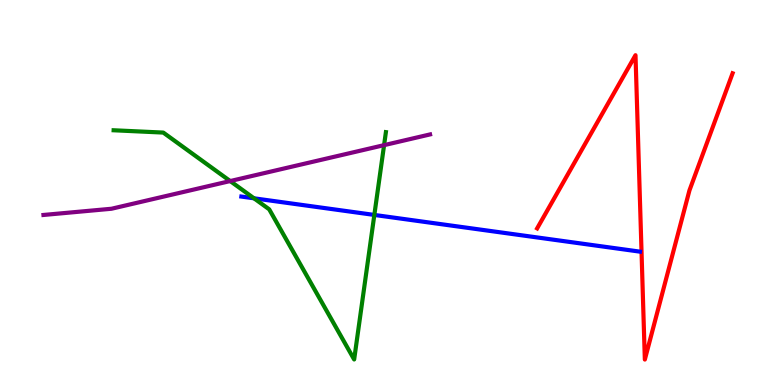[{'lines': ['blue', 'red'], 'intersections': []}, {'lines': ['green', 'red'], 'intersections': []}, {'lines': ['purple', 'red'], 'intersections': []}, {'lines': ['blue', 'green'], 'intersections': [{'x': 3.28, 'y': 4.85}, {'x': 4.83, 'y': 4.42}]}, {'lines': ['blue', 'purple'], 'intersections': []}, {'lines': ['green', 'purple'], 'intersections': [{'x': 2.97, 'y': 5.3}, {'x': 4.96, 'y': 6.23}]}]